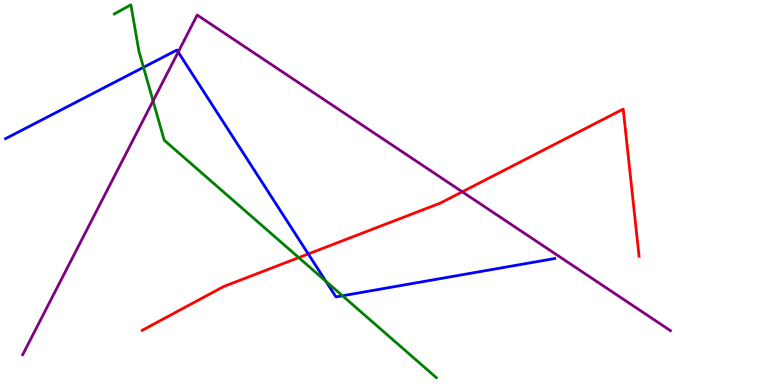[{'lines': ['blue', 'red'], 'intersections': [{'x': 3.98, 'y': 3.4}]}, {'lines': ['green', 'red'], 'intersections': [{'x': 3.86, 'y': 3.31}]}, {'lines': ['purple', 'red'], 'intersections': [{'x': 5.96, 'y': 5.02}]}, {'lines': ['blue', 'green'], 'intersections': [{'x': 1.85, 'y': 8.25}, {'x': 4.2, 'y': 2.7}, {'x': 4.42, 'y': 2.32}]}, {'lines': ['blue', 'purple'], 'intersections': [{'x': 2.3, 'y': 8.65}]}, {'lines': ['green', 'purple'], 'intersections': [{'x': 1.98, 'y': 7.38}]}]